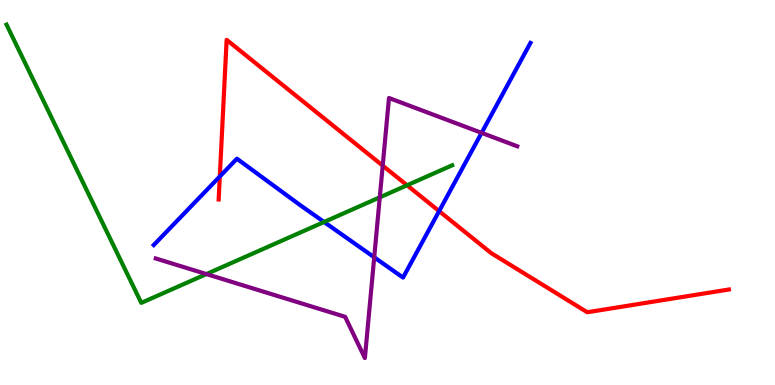[{'lines': ['blue', 'red'], 'intersections': [{'x': 2.84, 'y': 5.42}, {'x': 5.67, 'y': 4.52}]}, {'lines': ['green', 'red'], 'intersections': [{'x': 5.25, 'y': 5.19}]}, {'lines': ['purple', 'red'], 'intersections': [{'x': 4.94, 'y': 5.7}]}, {'lines': ['blue', 'green'], 'intersections': [{'x': 4.18, 'y': 4.23}]}, {'lines': ['blue', 'purple'], 'intersections': [{'x': 4.83, 'y': 3.32}, {'x': 6.21, 'y': 6.55}]}, {'lines': ['green', 'purple'], 'intersections': [{'x': 2.66, 'y': 2.88}, {'x': 4.9, 'y': 4.87}]}]